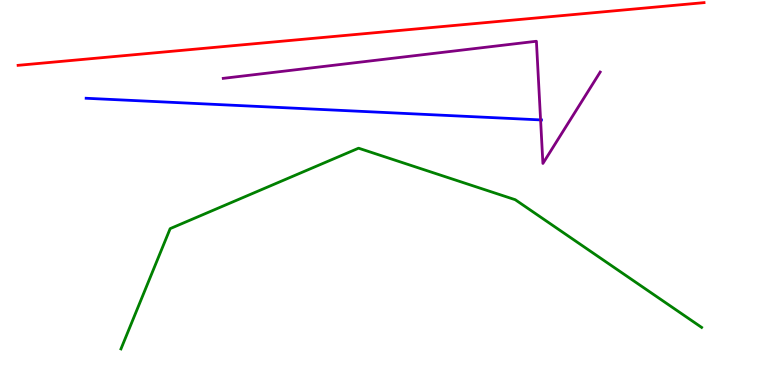[{'lines': ['blue', 'red'], 'intersections': []}, {'lines': ['green', 'red'], 'intersections': []}, {'lines': ['purple', 'red'], 'intersections': []}, {'lines': ['blue', 'green'], 'intersections': []}, {'lines': ['blue', 'purple'], 'intersections': [{'x': 6.98, 'y': 6.89}]}, {'lines': ['green', 'purple'], 'intersections': []}]